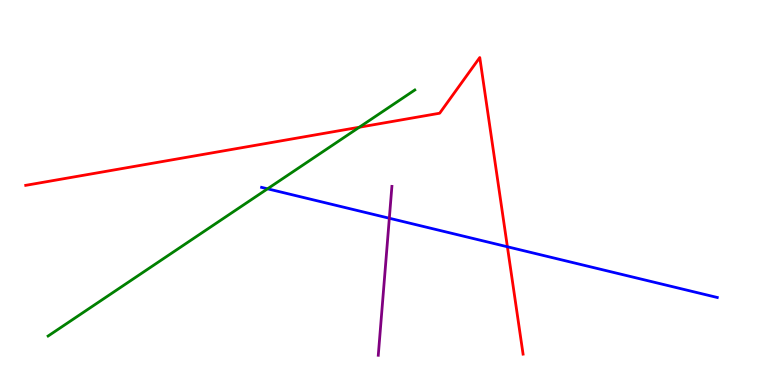[{'lines': ['blue', 'red'], 'intersections': [{'x': 6.55, 'y': 3.59}]}, {'lines': ['green', 'red'], 'intersections': [{'x': 4.64, 'y': 6.7}]}, {'lines': ['purple', 'red'], 'intersections': []}, {'lines': ['blue', 'green'], 'intersections': [{'x': 3.45, 'y': 5.1}]}, {'lines': ['blue', 'purple'], 'intersections': [{'x': 5.02, 'y': 4.33}]}, {'lines': ['green', 'purple'], 'intersections': []}]